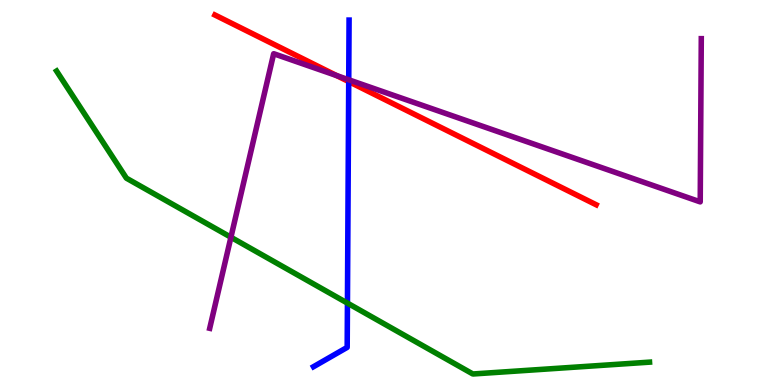[{'lines': ['blue', 'red'], 'intersections': [{'x': 4.5, 'y': 7.88}]}, {'lines': ['green', 'red'], 'intersections': []}, {'lines': ['purple', 'red'], 'intersections': [{'x': 4.34, 'y': 8.04}]}, {'lines': ['blue', 'green'], 'intersections': [{'x': 4.48, 'y': 2.13}]}, {'lines': ['blue', 'purple'], 'intersections': [{'x': 4.5, 'y': 7.93}]}, {'lines': ['green', 'purple'], 'intersections': [{'x': 2.98, 'y': 3.84}]}]